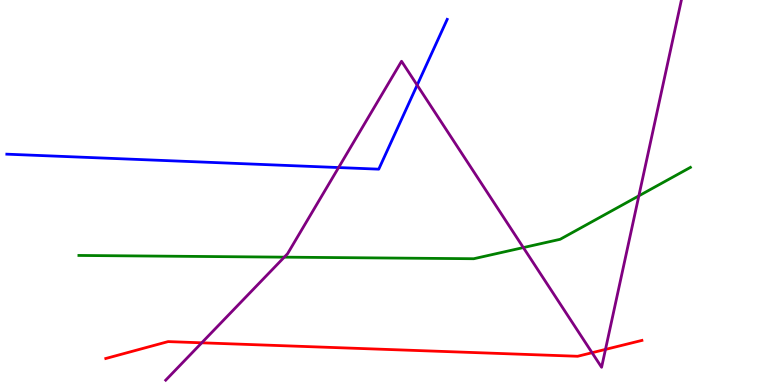[{'lines': ['blue', 'red'], 'intersections': []}, {'lines': ['green', 'red'], 'intersections': []}, {'lines': ['purple', 'red'], 'intersections': [{'x': 2.6, 'y': 1.1}, {'x': 7.64, 'y': 0.839}, {'x': 7.81, 'y': 0.925}]}, {'lines': ['blue', 'green'], 'intersections': []}, {'lines': ['blue', 'purple'], 'intersections': [{'x': 4.37, 'y': 5.65}, {'x': 5.38, 'y': 7.79}]}, {'lines': ['green', 'purple'], 'intersections': [{'x': 3.67, 'y': 3.32}, {'x': 6.75, 'y': 3.57}, {'x': 8.24, 'y': 4.91}]}]